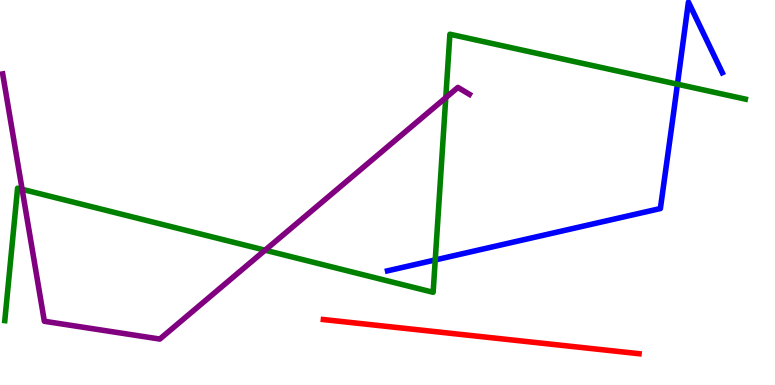[{'lines': ['blue', 'red'], 'intersections': []}, {'lines': ['green', 'red'], 'intersections': []}, {'lines': ['purple', 'red'], 'intersections': []}, {'lines': ['blue', 'green'], 'intersections': [{'x': 5.62, 'y': 3.25}, {'x': 8.74, 'y': 7.81}]}, {'lines': ['blue', 'purple'], 'intersections': []}, {'lines': ['green', 'purple'], 'intersections': [{'x': 0.285, 'y': 5.08}, {'x': 3.42, 'y': 3.5}, {'x': 5.75, 'y': 7.46}]}]